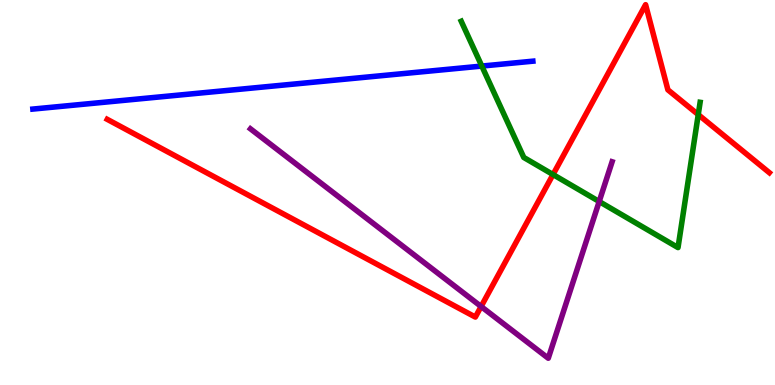[{'lines': ['blue', 'red'], 'intersections': []}, {'lines': ['green', 'red'], 'intersections': [{'x': 7.14, 'y': 5.47}, {'x': 9.01, 'y': 7.02}]}, {'lines': ['purple', 'red'], 'intersections': [{'x': 6.21, 'y': 2.04}]}, {'lines': ['blue', 'green'], 'intersections': [{'x': 6.22, 'y': 8.28}]}, {'lines': ['blue', 'purple'], 'intersections': []}, {'lines': ['green', 'purple'], 'intersections': [{'x': 7.73, 'y': 4.77}]}]